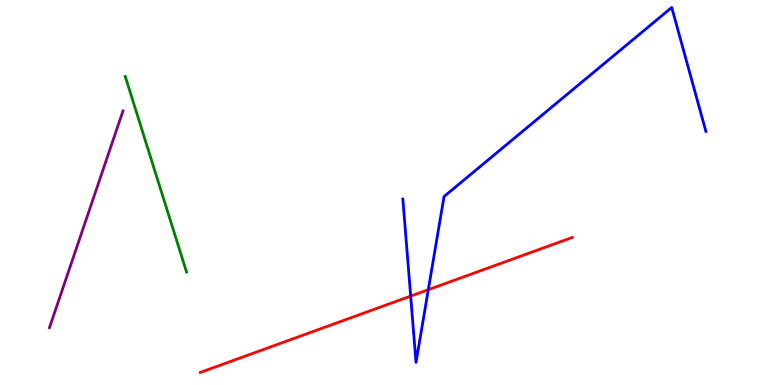[{'lines': ['blue', 'red'], 'intersections': [{'x': 5.3, 'y': 2.31}, {'x': 5.53, 'y': 2.48}]}, {'lines': ['green', 'red'], 'intersections': []}, {'lines': ['purple', 'red'], 'intersections': []}, {'lines': ['blue', 'green'], 'intersections': []}, {'lines': ['blue', 'purple'], 'intersections': []}, {'lines': ['green', 'purple'], 'intersections': []}]